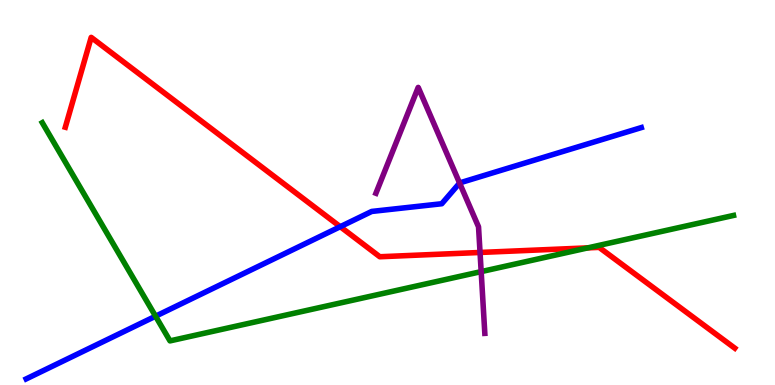[{'lines': ['blue', 'red'], 'intersections': [{'x': 4.39, 'y': 4.11}]}, {'lines': ['green', 'red'], 'intersections': [{'x': 7.59, 'y': 3.56}]}, {'lines': ['purple', 'red'], 'intersections': [{'x': 6.19, 'y': 3.44}]}, {'lines': ['blue', 'green'], 'intersections': [{'x': 2.01, 'y': 1.79}]}, {'lines': ['blue', 'purple'], 'intersections': [{'x': 5.93, 'y': 5.25}]}, {'lines': ['green', 'purple'], 'intersections': [{'x': 6.21, 'y': 2.95}]}]